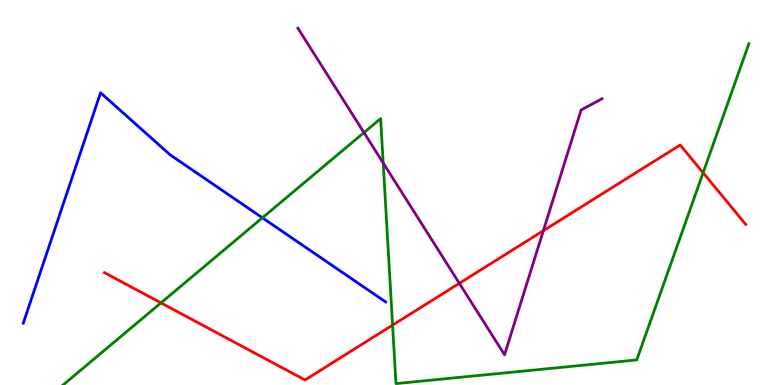[{'lines': ['blue', 'red'], 'intersections': []}, {'lines': ['green', 'red'], 'intersections': [{'x': 2.08, 'y': 2.13}, {'x': 5.07, 'y': 1.56}, {'x': 9.07, 'y': 5.51}]}, {'lines': ['purple', 'red'], 'intersections': [{'x': 5.93, 'y': 2.64}, {'x': 7.01, 'y': 4.01}]}, {'lines': ['blue', 'green'], 'intersections': [{'x': 3.39, 'y': 4.34}]}, {'lines': ['blue', 'purple'], 'intersections': []}, {'lines': ['green', 'purple'], 'intersections': [{'x': 4.7, 'y': 6.56}, {'x': 4.94, 'y': 5.77}]}]